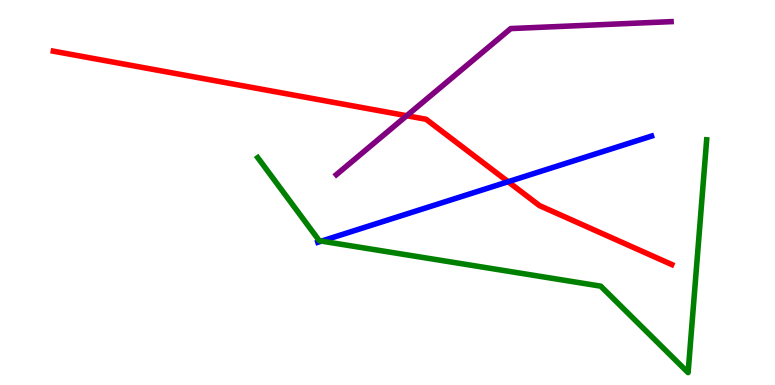[{'lines': ['blue', 'red'], 'intersections': [{'x': 6.56, 'y': 5.28}]}, {'lines': ['green', 'red'], 'intersections': []}, {'lines': ['purple', 'red'], 'intersections': [{'x': 5.25, 'y': 6.99}]}, {'lines': ['blue', 'green'], 'intersections': [{'x': 4.15, 'y': 3.74}]}, {'lines': ['blue', 'purple'], 'intersections': []}, {'lines': ['green', 'purple'], 'intersections': []}]